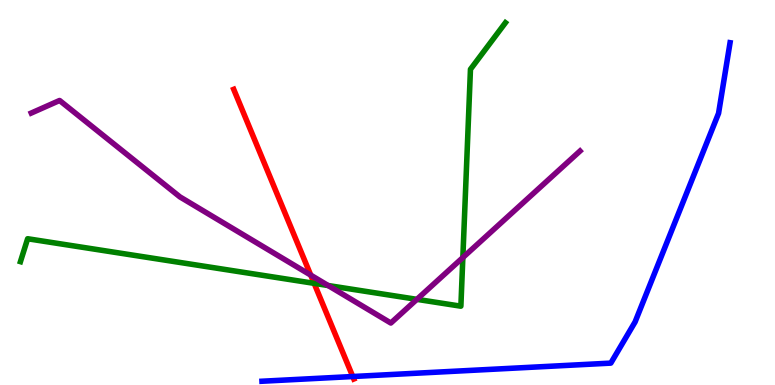[{'lines': ['blue', 'red'], 'intersections': [{'x': 4.55, 'y': 0.22}]}, {'lines': ['green', 'red'], 'intersections': [{'x': 4.05, 'y': 2.64}]}, {'lines': ['purple', 'red'], 'intersections': [{'x': 4.01, 'y': 2.85}]}, {'lines': ['blue', 'green'], 'intersections': []}, {'lines': ['blue', 'purple'], 'intersections': []}, {'lines': ['green', 'purple'], 'intersections': [{'x': 4.23, 'y': 2.58}, {'x': 5.38, 'y': 2.22}, {'x': 5.97, 'y': 3.31}]}]